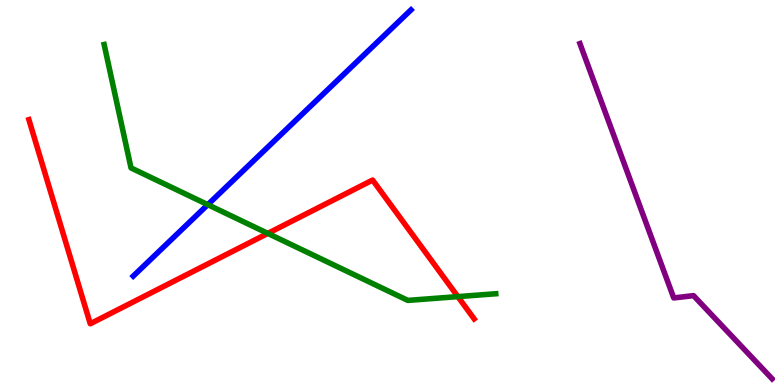[{'lines': ['blue', 'red'], 'intersections': []}, {'lines': ['green', 'red'], 'intersections': [{'x': 3.46, 'y': 3.94}, {'x': 5.91, 'y': 2.3}]}, {'lines': ['purple', 'red'], 'intersections': []}, {'lines': ['blue', 'green'], 'intersections': [{'x': 2.68, 'y': 4.68}]}, {'lines': ['blue', 'purple'], 'intersections': []}, {'lines': ['green', 'purple'], 'intersections': []}]